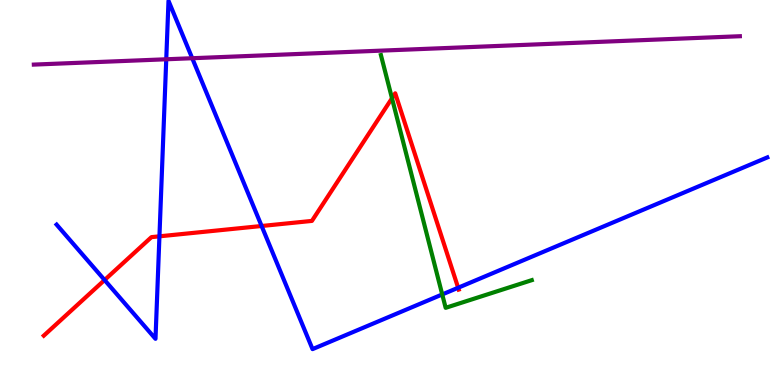[{'lines': ['blue', 'red'], 'intersections': [{'x': 1.35, 'y': 2.73}, {'x': 2.06, 'y': 3.86}, {'x': 3.38, 'y': 4.13}, {'x': 5.91, 'y': 2.53}]}, {'lines': ['green', 'red'], 'intersections': [{'x': 5.06, 'y': 7.45}]}, {'lines': ['purple', 'red'], 'intersections': []}, {'lines': ['blue', 'green'], 'intersections': [{'x': 5.71, 'y': 2.35}]}, {'lines': ['blue', 'purple'], 'intersections': [{'x': 2.15, 'y': 8.46}, {'x': 2.48, 'y': 8.49}]}, {'lines': ['green', 'purple'], 'intersections': []}]